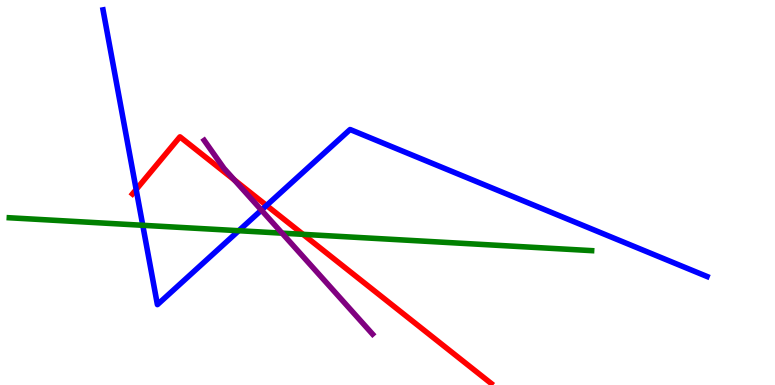[{'lines': ['blue', 'red'], 'intersections': [{'x': 1.76, 'y': 5.08}, {'x': 3.44, 'y': 4.66}]}, {'lines': ['green', 'red'], 'intersections': [{'x': 3.91, 'y': 3.91}]}, {'lines': ['purple', 'red'], 'intersections': [{'x': 3.02, 'y': 5.33}]}, {'lines': ['blue', 'green'], 'intersections': [{'x': 1.84, 'y': 4.15}, {'x': 3.08, 'y': 4.01}]}, {'lines': ['blue', 'purple'], 'intersections': [{'x': 3.37, 'y': 4.54}]}, {'lines': ['green', 'purple'], 'intersections': [{'x': 3.64, 'y': 3.94}]}]